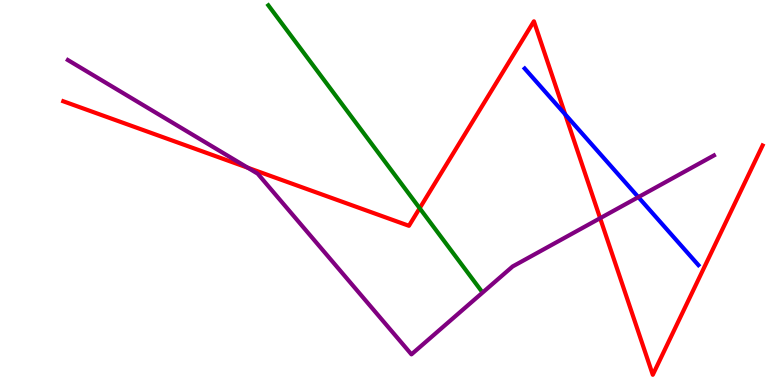[{'lines': ['blue', 'red'], 'intersections': [{'x': 7.29, 'y': 7.03}]}, {'lines': ['green', 'red'], 'intersections': [{'x': 5.42, 'y': 4.59}]}, {'lines': ['purple', 'red'], 'intersections': [{'x': 3.2, 'y': 5.64}, {'x': 7.74, 'y': 4.33}]}, {'lines': ['blue', 'green'], 'intersections': []}, {'lines': ['blue', 'purple'], 'intersections': [{'x': 8.24, 'y': 4.88}]}, {'lines': ['green', 'purple'], 'intersections': []}]